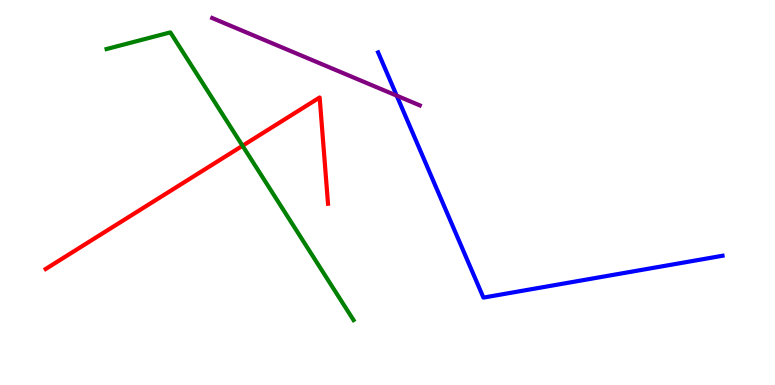[{'lines': ['blue', 'red'], 'intersections': []}, {'lines': ['green', 'red'], 'intersections': [{'x': 3.13, 'y': 6.21}]}, {'lines': ['purple', 'red'], 'intersections': []}, {'lines': ['blue', 'green'], 'intersections': []}, {'lines': ['blue', 'purple'], 'intersections': [{'x': 5.12, 'y': 7.52}]}, {'lines': ['green', 'purple'], 'intersections': []}]